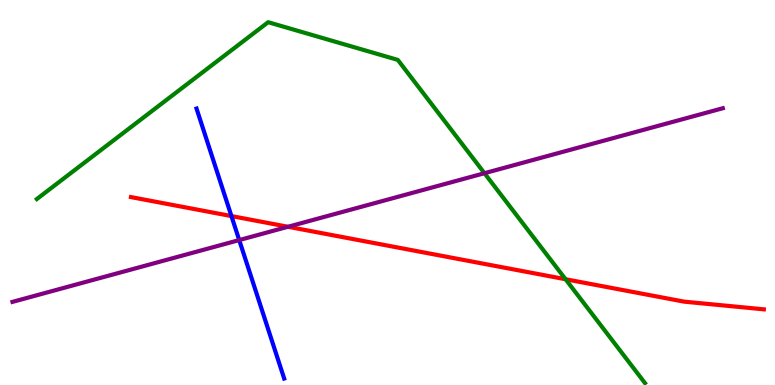[{'lines': ['blue', 'red'], 'intersections': [{'x': 2.99, 'y': 4.39}]}, {'lines': ['green', 'red'], 'intersections': [{'x': 7.3, 'y': 2.75}]}, {'lines': ['purple', 'red'], 'intersections': [{'x': 3.72, 'y': 4.11}]}, {'lines': ['blue', 'green'], 'intersections': []}, {'lines': ['blue', 'purple'], 'intersections': [{'x': 3.09, 'y': 3.76}]}, {'lines': ['green', 'purple'], 'intersections': [{'x': 6.25, 'y': 5.5}]}]